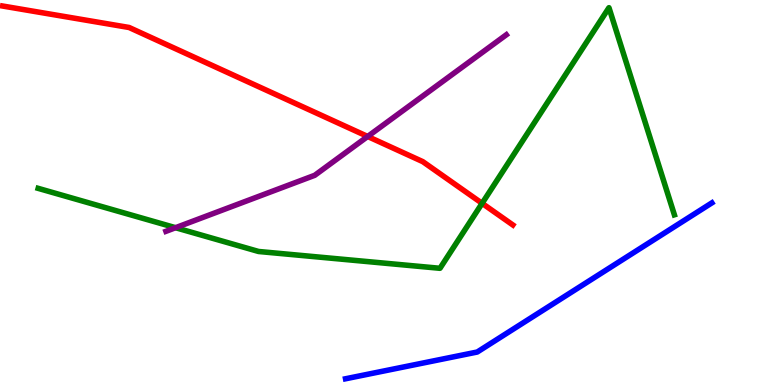[{'lines': ['blue', 'red'], 'intersections': []}, {'lines': ['green', 'red'], 'intersections': [{'x': 6.22, 'y': 4.72}]}, {'lines': ['purple', 'red'], 'intersections': [{'x': 4.74, 'y': 6.46}]}, {'lines': ['blue', 'green'], 'intersections': []}, {'lines': ['blue', 'purple'], 'intersections': []}, {'lines': ['green', 'purple'], 'intersections': [{'x': 2.27, 'y': 4.09}]}]